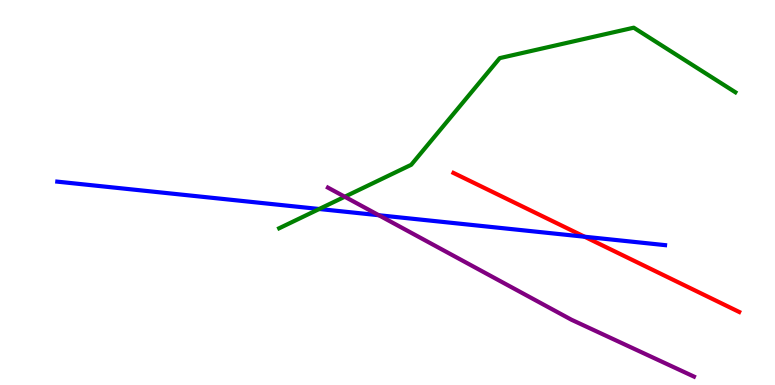[{'lines': ['blue', 'red'], 'intersections': [{'x': 7.54, 'y': 3.85}]}, {'lines': ['green', 'red'], 'intersections': []}, {'lines': ['purple', 'red'], 'intersections': []}, {'lines': ['blue', 'green'], 'intersections': [{'x': 4.12, 'y': 4.57}]}, {'lines': ['blue', 'purple'], 'intersections': [{'x': 4.89, 'y': 4.41}]}, {'lines': ['green', 'purple'], 'intersections': [{'x': 4.45, 'y': 4.89}]}]